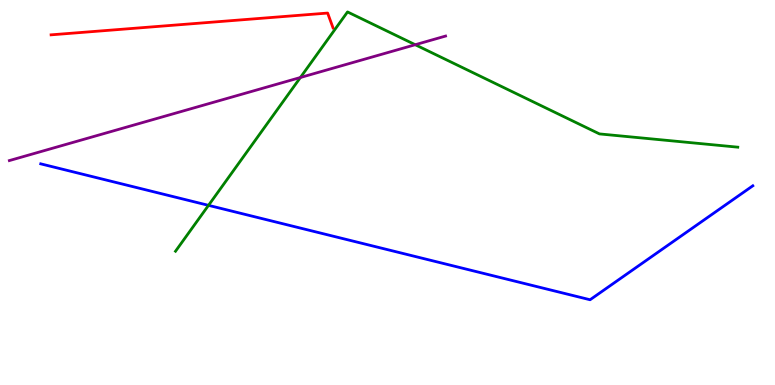[{'lines': ['blue', 'red'], 'intersections': []}, {'lines': ['green', 'red'], 'intersections': []}, {'lines': ['purple', 'red'], 'intersections': []}, {'lines': ['blue', 'green'], 'intersections': [{'x': 2.69, 'y': 4.67}]}, {'lines': ['blue', 'purple'], 'intersections': []}, {'lines': ['green', 'purple'], 'intersections': [{'x': 3.88, 'y': 7.99}, {'x': 5.36, 'y': 8.84}]}]